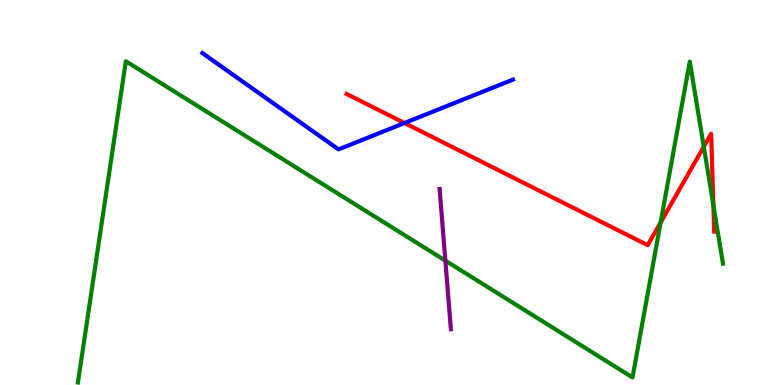[{'lines': ['blue', 'red'], 'intersections': [{'x': 5.22, 'y': 6.8}]}, {'lines': ['green', 'red'], 'intersections': [{'x': 8.52, 'y': 4.22}, {'x': 9.08, 'y': 6.19}, {'x': 9.2, 'y': 4.67}]}, {'lines': ['purple', 'red'], 'intersections': []}, {'lines': ['blue', 'green'], 'intersections': []}, {'lines': ['blue', 'purple'], 'intersections': []}, {'lines': ['green', 'purple'], 'intersections': [{'x': 5.75, 'y': 3.23}]}]